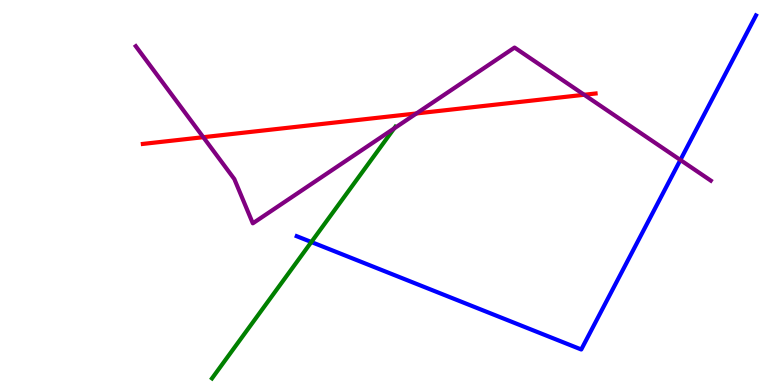[{'lines': ['blue', 'red'], 'intersections': []}, {'lines': ['green', 'red'], 'intersections': []}, {'lines': ['purple', 'red'], 'intersections': [{'x': 2.62, 'y': 6.44}, {'x': 5.37, 'y': 7.05}, {'x': 7.54, 'y': 7.54}]}, {'lines': ['blue', 'green'], 'intersections': [{'x': 4.02, 'y': 3.71}]}, {'lines': ['blue', 'purple'], 'intersections': [{'x': 8.78, 'y': 5.84}]}, {'lines': ['green', 'purple'], 'intersections': [{'x': 5.09, 'y': 6.66}]}]